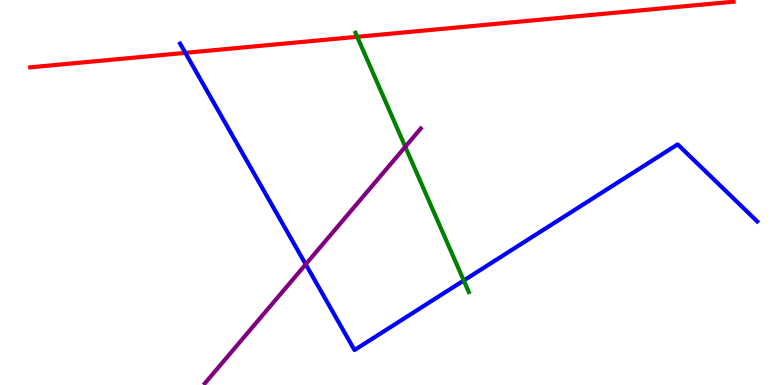[{'lines': ['blue', 'red'], 'intersections': [{'x': 2.39, 'y': 8.63}]}, {'lines': ['green', 'red'], 'intersections': [{'x': 4.61, 'y': 9.04}]}, {'lines': ['purple', 'red'], 'intersections': []}, {'lines': ['blue', 'green'], 'intersections': [{'x': 5.98, 'y': 2.71}]}, {'lines': ['blue', 'purple'], 'intersections': [{'x': 3.94, 'y': 3.13}]}, {'lines': ['green', 'purple'], 'intersections': [{'x': 5.23, 'y': 6.19}]}]